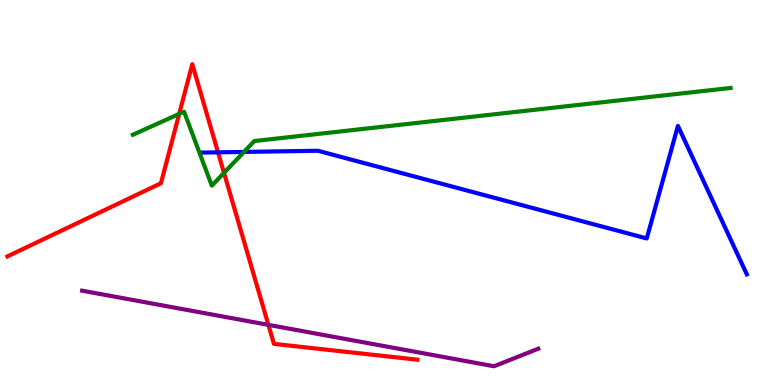[{'lines': ['blue', 'red'], 'intersections': [{'x': 2.81, 'y': 6.04}]}, {'lines': ['green', 'red'], 'intersections': [{'x': 2.31, 'y': 7.04}, {'x': 2.89, 'y': 5.51}]}, {'lines': ['purple', 'red'], 'intersections': [{'x': 3.46, 'y': 1.56}]}, {'lines': ['blue', 'green'], 'intersections': [{'x': 3.15, 'y': 6.05}]}, {'lines': ['blue', 'purple'], 'intersections': []}, {'lines': ['green', 'purple'], 'intersections': []}]